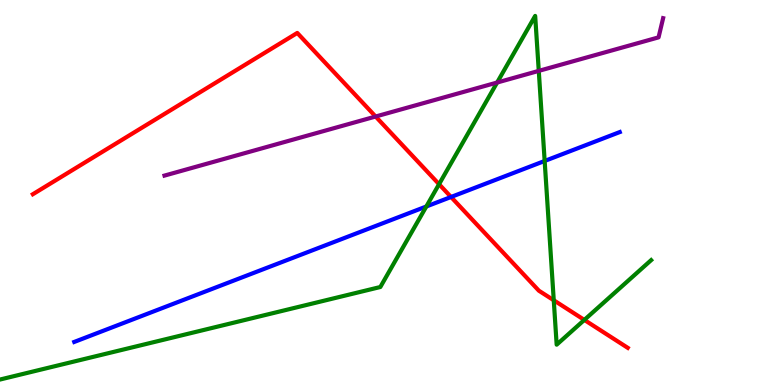[{'lines': ['blue', 'red'], 'intersections': [{'x': 5.82, 'y': 4.88}]}, {'lines': ['green', 'red'], 'intersections': [{'x': 5.67, 'y': 5.22}, {'x': 7.15, 'y': 2.2}, {'x': 7.54, 'y': 1.69}]}, {'lines': ['purple', 'red'], 'intersections': [{'x': 4.85, 'y': 6.97}]}, {'lines': ['blue', 'green'], 'intersections': [{'x': 5.5, 'y': 4.64}, {'x': 7.03, 'y': 5.82}]}, {'lines': ['blue', 'purple'], 'intersections': []}, {'lines': ['green', 'purple'], 'intersections': [{'x': 6.41, 'y': 7.86}, {'x': 6.95, 'y': 8.16}]}]